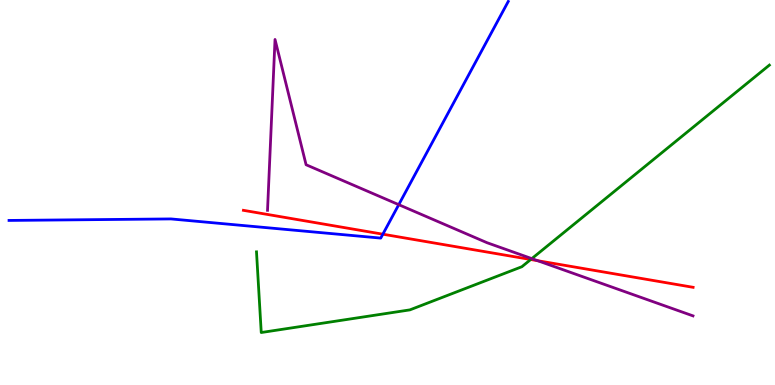[{'lines': ['blue', 'red'], 'intersections': [{'x': 4.94, 'y': 3.92}]}, {'lines': ['green', 'red'], 'intersections': [{'x': 6.85, 'y': 3.26}]}, {'lines': ['purple', 'red'], 'intersections': [{'x': 6.94, 'y': 3.23}]}, {'lines': ['blue', 'green'], 'intersections': []}, {'lines': ['blue', 'purple'], 'intersections': [{'x': 5.15, 'y': 4.68}]}, {'lines': ['green', 'purple'], 'intersections': [{'x': 6.86, 'y': 3.28}]}]